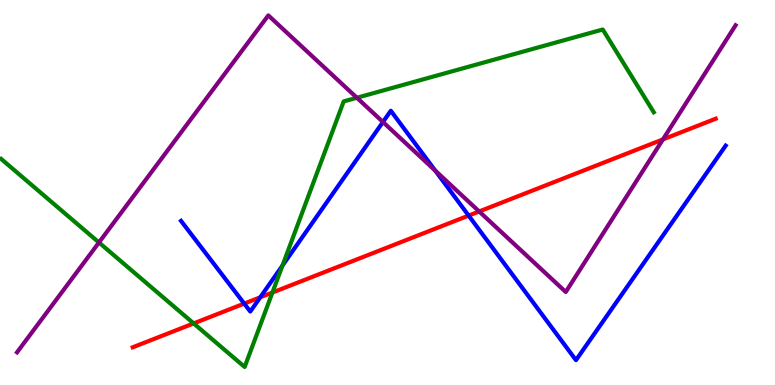[{'lines': ['blue', 'red'], 'intersections': [{'x': 3.15, 'y': 2.11}, {'x': 3.36, 'y': 2.28}, {'x': 6.05, 'y': 4.4}]}, {'lines': ['green', 'red'], 'intersections': [{'x': 2.5, 'y': 1.6}, {'x': 3.52, 'y': 2.4}]}, {'lines': ['purple', 'red'], 'intersections': [{'x': 6.18, 'y': 4.51}, {'x': 8.55, 'y': 6.38}]}, {'lines': ['blue', 'green'], 'intersections': [{'x': 3.65, 'y': 3.1}]}, {'lines': ['blue', 'purple'], 'intersections': [{'x': 4.94, 'y': 6.83}, {'x': 5.62, 'y': 5.57}]}, {'lines': ['green', 'purple'], 'intersections': [{'x': 1.28, 'y': 3.7}, {'x': 4.6, 'y': 7.46}]}]